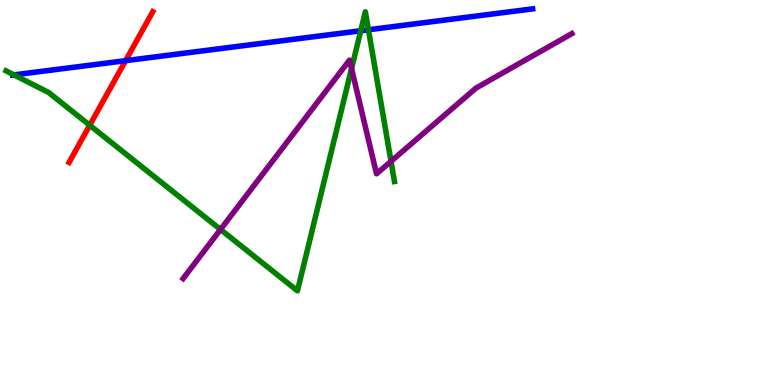[{'lines': ['blue', 'red'], 'intersections': [{'x': 1.62, 'y': 8.42}]}, {'lines': ['green', 'red'], 'intersections': [{'x': 1.16, 'y': 6.75}]}, {'lines': ['purple', 'red'], 'intersections': []}, {'lines': ['blue', 'green'], 'intersections': [{'x': 0.18, 'y': 8.06}, {'x': 4.65, 'y': 9.2}, {'x': 4.75, 'y': 9.23}]}, {'lines': ['blue', 'purple'], 'intersections': []}, {'lines': ['green', 'purple'], 'intersections': [{'x': 2.85, 'y': 4.04}, {'x': 4.54, 'y': 8.22}, {'x': 5.05, 'y': 5.81}]}]